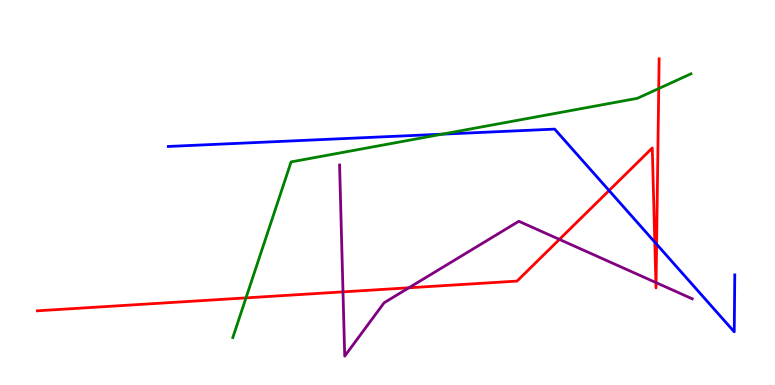[{'lines': ['blue', 'red'], 'intersections': [{'x': 7.86, 'y': 5.05}, {'x': 8.45, 'y': 3.71}, {'x': 8.47, 'y': 3.66}]}, {'lines': ['green', 'red'], 'intersections': [{'x': 3.17, 'y': 2.26}, {'x': 8.5, 'y': 7.7}]}, {'lines': ['purple', 'red'], 'intersections': [{'x': 4.43, 'y': 2.42}, {'x': 5.28, 'y': 2.52}, {'x': 7.22, 'y': 3.78}, {'x': 8.46, 'y': 2.66}, {'x': 8.47, 'y': 2.66}]}, {'lines': ['blue', 'green'], 'intersections': [{'x': 5.71, 'y': 6.52}]}, {'lines': ['blue', 'purple'], 'intersections': []}, {'lines': ['green', 'purple'], 'intersections': []}]